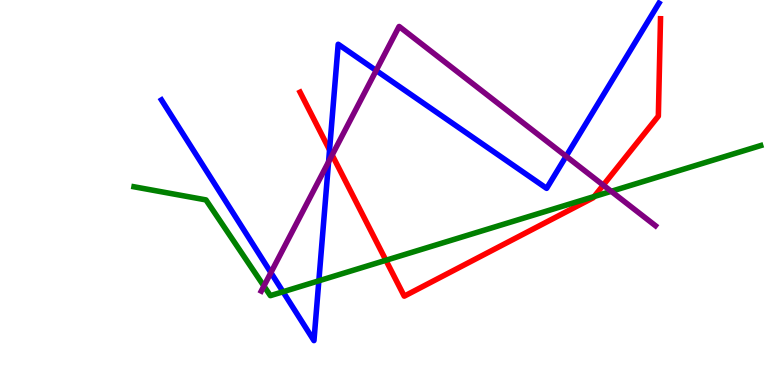[{'lines': ['blue', 'red'], 'intersections': [{'x': 4.25, 'y': 6.11}]}, {'lines': ['green', 'red'], 'intersections': [{'x': 4.98, 'y': 3.24}, {'x': 7.67, 'y': 4.89}]}, {'lines': ['purple', 'red'], 'intersections': [{'x': 4.29, 'y': 5.97}, {'x': 7.78, 'y': 5.19}]}, {'lines': ['blue', 'green'], 'intersections': [{'x': 3.65, 'y': 2.42}, {'x': 4.11, 'y': 2.71}]}, {'lines': ['blue', 'purple'], 'intersections': [{'x': 3.5, 'y': 2.92}, {'x': 4.24, 'y': 5.8}, {'x': 4.85, 'y': 8.17}, {'x': 7.3, 'y': 5.94}]}, {'lines': ['green', 'purple'], 'intersections': [{'x': 3.41, 'y': 2.57}, {'x': 7.89, 'y': 5.03}]}]